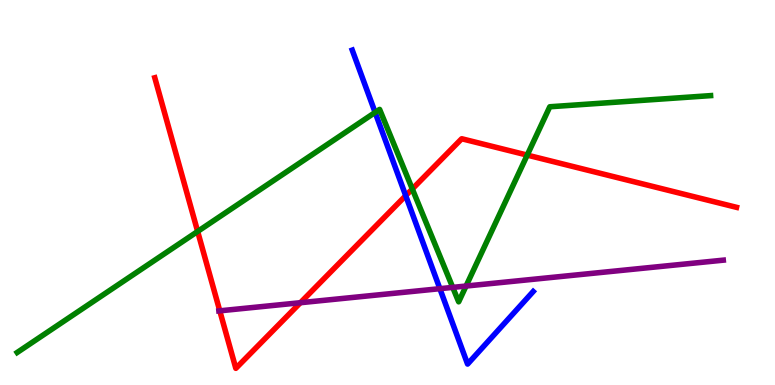[{'lines': ['blue', 'red'], 'intersections': [{'x': 5.24, 'y': 4.92}]}, {'lines': ['green', 'red'], 'intersections': [{'x': 2.55, 'y': 3.99}, {'x': 5.32, 'y': 5.09}, {'x': 6.8, 'y': 5.97}]}, {'lines': ['purple', 'red'], 'intersections': [{'x': 2.84, 'y': 1.93}, {'x': 3.88, 'y': 2.14}]}, {'lines': ['blue', 'green'], 'intersections': [{'x': 4.84, 'y': 7.08}]}, {'lines': ['blue', 'purple'], 'intersections': [{'x': 5.68, 'y': 2.5}]}, {'lines': ['green', 'purple'], 'intersections': [{'x': 5.84, 'y': 2.54}, {'x': 6.01, 'y': 2.57}]}]